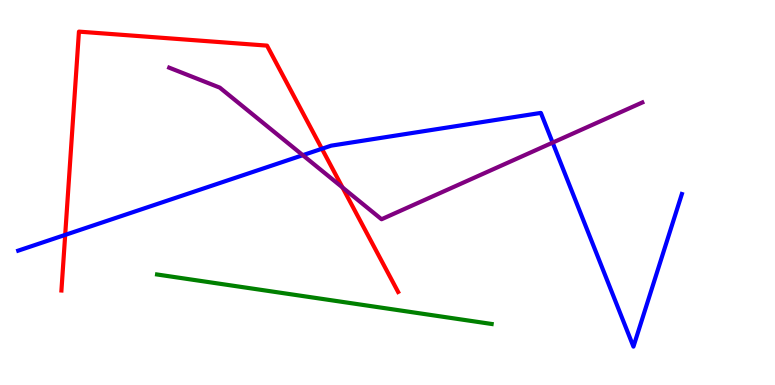[{'lines': ['blue', 'red'], 'intersections': [{'x': 0.841, 'y': 3.9}, {'x': 4.15, 'y': 6.14}]}, {'lines': ['green', 'red'], 'intersections': []}, {'lines': ['purple', 'red'], 'intersections': [{'x': 4.42, 'y': 5.13}]}, {'lines': ['blue', 'green'], 'intersections': []}, {'lines': ['blue', 'purple'], 'intersections': [{'x': 3.91, 'y': 5.97}, {'x': 7.13, 'y': 6.3}]}, {'lines': ['green', 'purple'], 'intersections': []}]